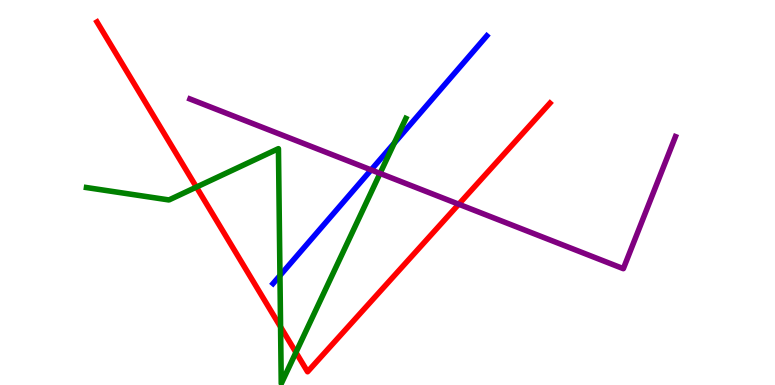[{'lines': ['blue', 'red'], 'intersections': []}, {'lines': ['green', 'red'], 'intersections': [{'x': 2.53, 'y': 5.14}, {'x': 3.62, 'y': 1.51}, {'x': 3.82, 'y': 0.847}]}, {'lines': ['purple', 'red'], 'intersections': [{'x': 5.92, 'y': 4.7}]}, {'lines': ['blue', 'green'], 'intersections': [{'x': 3.61, 'y': 2.84}, {'x': 5.09, 'y': 6.28}]}, {'lines': ['blue', 'purple'], 'intersections': [{'x': 4.79, 'y': 5.59}]}, {'lines': ['green', 'purple'], 'intersections': [{'x': 4.9, 'y': 5.5}]}]